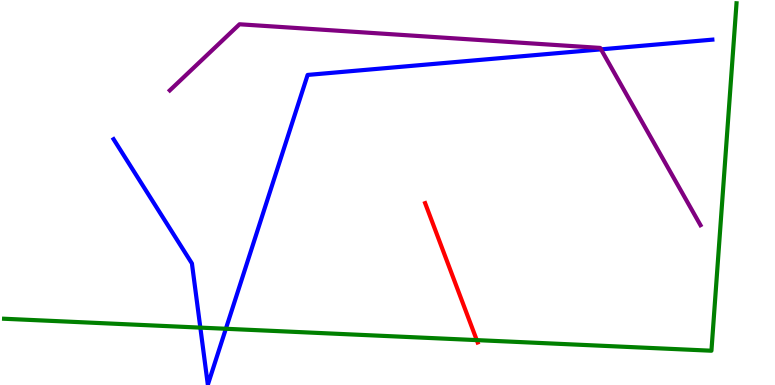[{'lines': ['blue', 'red'], 'intersections': []}, {'lines': ['green', 'red'], 'intersections': [{'x': 6.15, 'y': 1.17}]}, {'lines': ['purple', 'red'], 'intersections': []}, {'lines': ['blue', 'green'], 'intersections': [{'x': 2.59, 'y': 1.49}, {'x': 2.91, 'y': 1.46}]}, {'lines': ['blue', 'purple'], 'intersections': [{'x': 7.75, 'y': 8.72}]}, {'lines': ['green', 'purple'], 'intersections': []}]